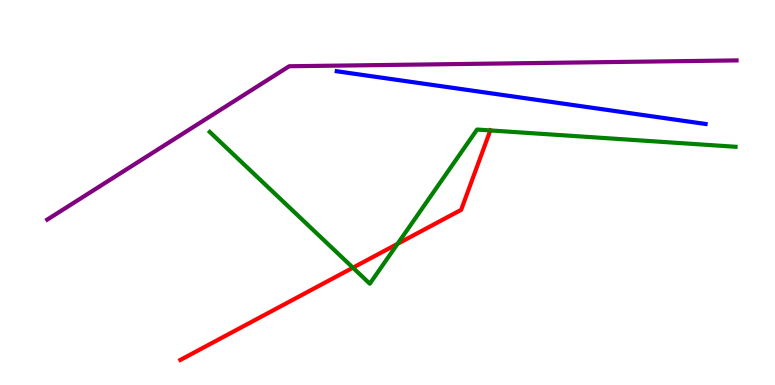[{'lines': ['blue', 'red'], 'intersections': []}, {'lines': ['green', 'red'], 'intersections': [{'x': 4.55, 'y': 3.05}, {'x': 5.13, 'y': 3.67}, {'x': 6.33, 'y': 6.61}]}, {'lines': ['purple', 'red'], 'intersections': []}, {'lines': ['blue', 'green'], 'intersections': []}, {'lines': ['blue', 'purple'], 'intersections': []}, {'lines': ['green', 'purple'], 'intersections': []}]